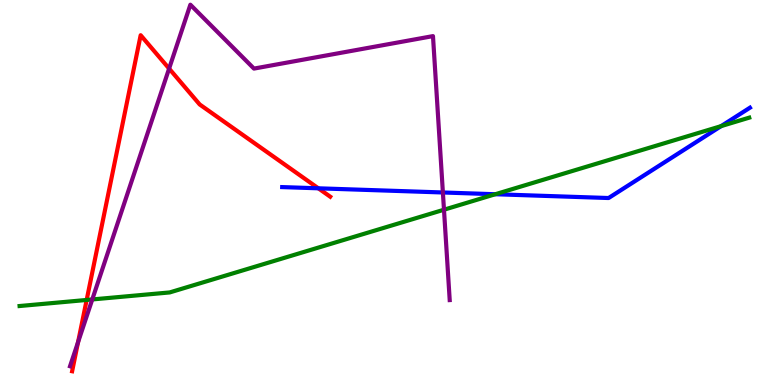[{'lines': ['blue', 'red'], 'intersections': [{'x': 4.11, 'y': 5.11}]}, {'lines': ['green', 'red'], 'intersections': [{'x': 1.12, 'y': 2.21}]}, {'lines': ['purple', 'red'], 'intersections': [{'x': 1.01, 'y': 1.11}, {'x': 2.18, 'y': 8.22}]}, {'lines': ['blue', 'green'], 'intersections': [{'x': 6.39, 'y': 4.95}, {'x': 9.3, 'y': 6.72}]}, {'lines': ['blue', 'purple'], 'intersections': [{'x': 5.71, 'y': 5.0}]}, {'lines': ['green', 'purple'], 'intersections': [{'x': 1.19, 'y': 2.22}, {'x': 5.73, 'y': 4.55}]}]